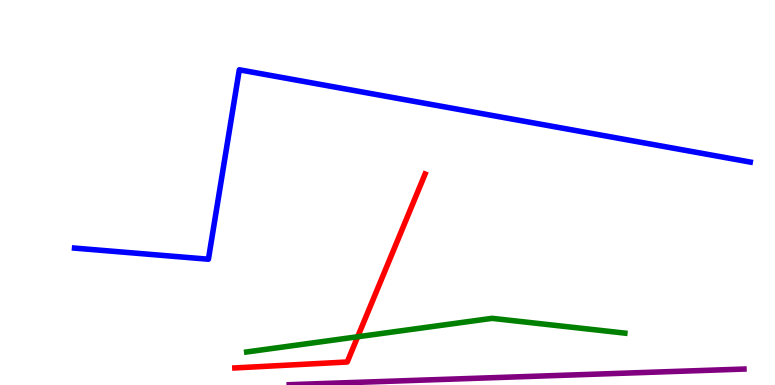[{'lines': ['blue', 'red'], 'intersections': []}, {'lines': ['green', 'red'], 'intersections': [{'x': 4.62, 'y': 1.25}]}, {'lines': ['purple', 'red'], 'intersections': []}, {'lines': ['blue', 'green'], 'intersections': []}, {'lines': ['blue', 'purple'], 'intersections': []}, {'lines': ['green', 'purple'], 'intersections': []}]